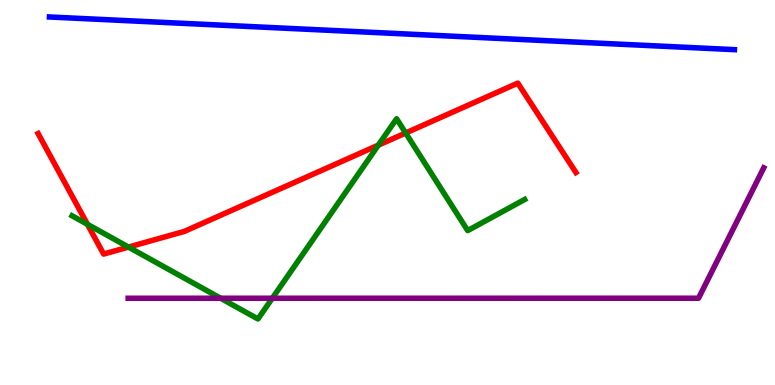[{'lines': ['blue', 'red'], 'intersections': []}, {'lines': ['green', 'red'], 'intersections': [{'x': 1.13, 'y': 4.17}, {'x': 1.66, 'y': 3.58}, {'x': 4.88, 'y': 6.23}, {'x': 5.23, 'y': 6.55}]}, {'lines': ['purple', 'red'], 'intersections': []}, {'lines': ['blue', 'green'], 'intersections': []}, {'lines': ['blue', 'purple'], 'intersections': []}, {'lines': ['green', 'purple'], 'intersections': [{'x': 2.85, 'y': 2.25}, {'x': 3.51, 'y': 2.25}]}]